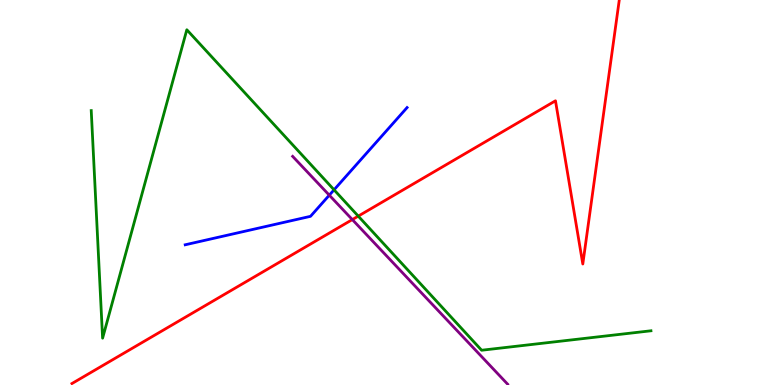[{'lines': ['blue', 'red'], 'intersections': []}, {'lines': ['green', 'red'], 'intersections': [{'x': 4.62, 'y': 4.39}]}, {'lines': ['purple', 'red'], 'intersections': [{'x': 4.55, 'y': 4.3}]}, {'lines': ['blue', 'green'], 'intersections': [{'x': 4.31, 'y': 5.07}]}, {'lines': ['blue', 'purple'], 'intersections': [{'x': 4.25, 'y': 4.93}]}, {'lines': ['green', 'purple'], 'intersections': []}]